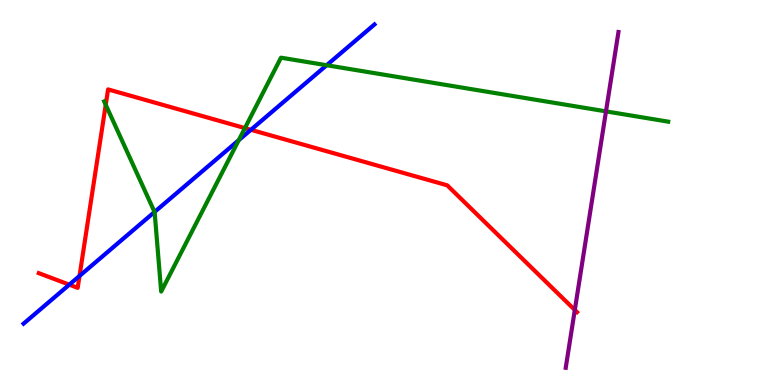[{'lines': ['blue', 'red'], 'intersections': [{'x': 0.894, 'y': 2.61}, {'x': 1.03, 'y': 2.83}, {'x': 3.24, 'y': 6.63}]}, {'lines': ['green', 'red'], 'intersections': [{'x': 1.36, 'y': 7.28}, {'x': 3.16, 'y': 6.67}]}, {'lines': ['purple', 'red'], 'intersections': [{'x': 7.42, 'y': 1.95}]}, {'lines': ['blue', 'green'], 'intersections': [{'x': 1.99, 'y': 4.49}, {'x': 3.08, 'y': 6.36}, {'x': 4.21, 'y': 8.31}]}, {'lines': ['blue', 'purple'], 'intersections': []}, {'lines': ['green', 'purple'], 'intersections': [{'x': 7.82, 'y': 7.11}]}]